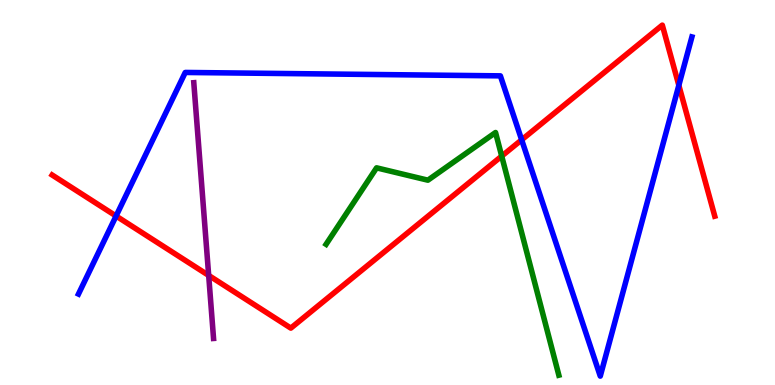[{'lines': ['blue', 'red'], 'intersections': [{'x': 1.5, 'y': 4.39}, {'x': 6.73, 'y': 6.37}, {'x': 8.76, 'y': 7.78}]}, {'lines': ['green', 'red'], 'intersections': [{'x': 6.47, 'y': 5.95}]}, {'lines': ['purple', 'red'], 'intersections': [{'x': 2.69, 'y': 2.85}]}, {'lines': ['blue', 'green'], 'intersections': []}, {'lines': ['blue', 'purple'], 'intersections': []}, {'lines': ['green', 'purple'], 'intersections': []}]